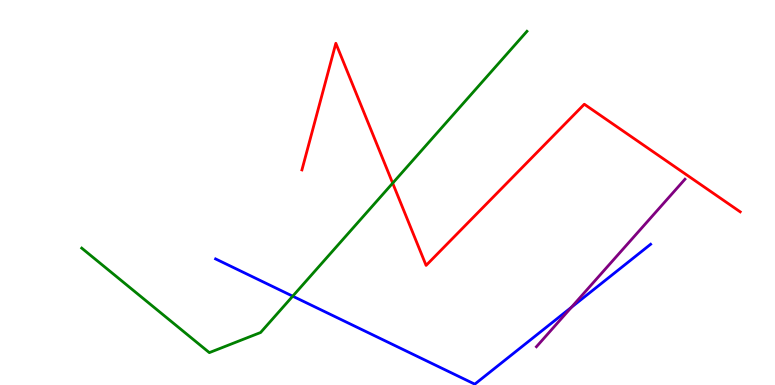[{'lines': ['blue', 'red'], 'intersections': []}, {'lines': ['green', 'red'], 'intersections': [{'x': 5.07, 'y': 5.24}]}, {'lines': ['purple', 'red'], 'intersections': []}, {'lines': ['blue', 'green'], 'intersections': [{'x': 3.78, 'y': 2.31}]}, {'lines': ['blue', 'purple'], 'intersections': [{'x': 7.37, 'y': 2.02}]}, {'lines': ['green', 'purple'], 'intersections': []}]